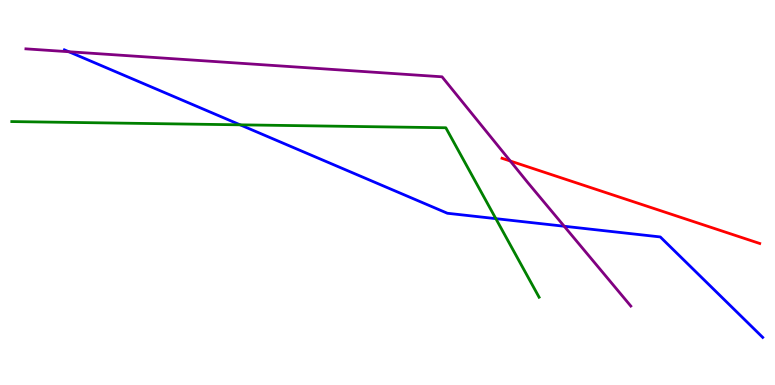[{'lines': ['blue', 'red'], 'intersections': []}, {'lines': ['green', 'red'], 'intersections': []}, {'lines': ['purple', 'red'], 'intersections': [{'x': 6.58, 'y': 5.82}]}, {'lines': ['blue', 'green'], 'intersections': [{'x': 3.1, 'y': 6.76}, {'x': 6.4, 'y': 4.32}]}, {'lines': ['blue', 'purple'], 'intersections': [{'x': 0.888, 'y': 8.66}, {'x': 7.28, 'y': 4.12}]}, {'lines': ['green', 'purple'], 'intersections': []}]